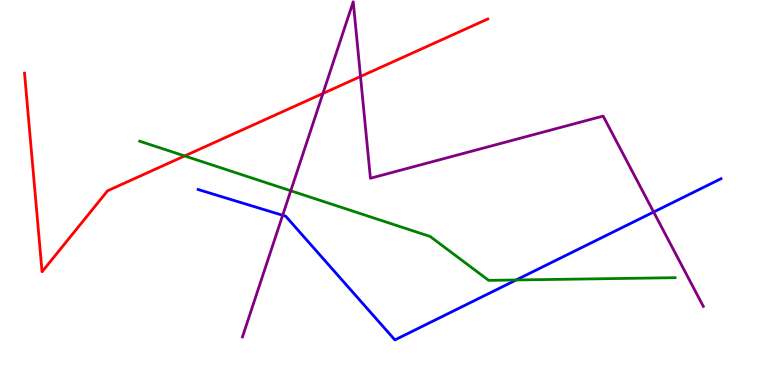[{'lines': ['blue', 'red'], 'intersections': []}, {'lines': ['green', 'red'], 'intersections': [{'x': 2.38, 'y': 5.95}]}, {'lines': ['purple', 'red'], 'intersections': [{'x': 4.17, 'y': 7.57}, {'x': 4.65, 'y': 8.01}]}, {'lines': ['blue', 'green'], 'intersections': [{'x': 6.66, 'y': 2.73}]}, {'lines': ['blue', 'purple'], 'intersections': [{'x': 3.65, 'y': 4.41}, {'x': 8.43, 'y': 4.49}]}, {'lines': ['green', 'purple'], 'intersections': [{'x': 3.75, 'y': 5.05}]}]